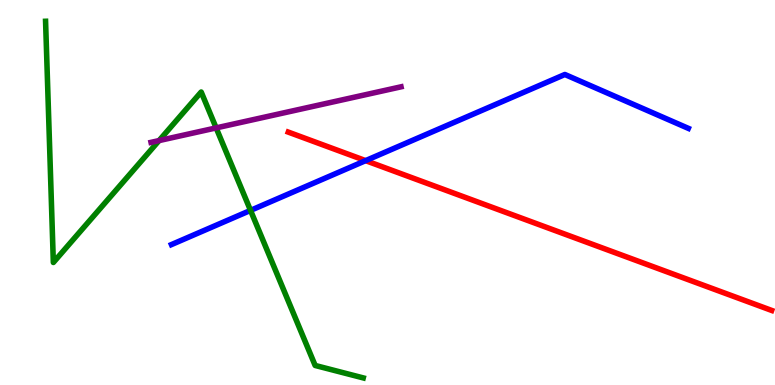[{'lines': ['blue', 'red'], 'intersections': [{'x': 4.72, 'y': 5.83}]}, {'lines': ['green', 'red'], 'intersections': []}, {'lines': ['purple', 'red'], 'intersections': []}, {'lines': ['blue', 'green'], 'intersections': [{'x': 3.23, 'y': 4.54}]}, {'lines': ['blue', 'purple'], 'intersections': []}, {'lines': ['green', 'purple'], 'intersections': [{'x': 2.05, 'y': 6.35}, {'x': 2.79, 'y': 6.68}]}]